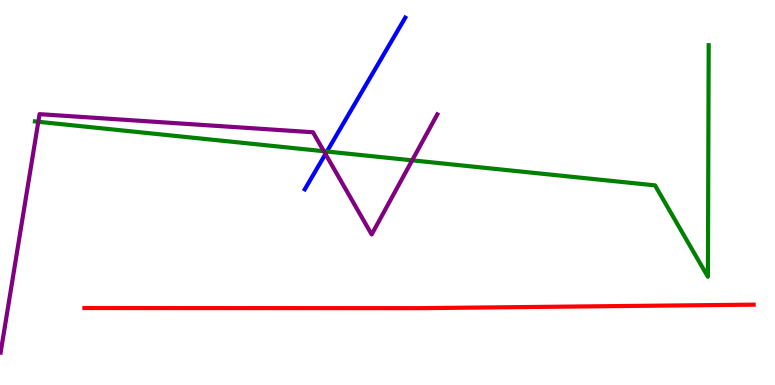[{'lines': ['blue', 'red'], 'intersections': []}, {'lines': ['green', 'red'], 'intersections': []}, {'lines': ['purple', 'red'], 'intersections': []}, {'lines': ['blue', 'green'], 'intersections': [{'x': 4.22, 'y': 6.06}]}, {'lines': ['blue', 'purple'], 'intersections': [{'x': 4.2, 'y': 6.0}]}, {'lines': ['green', 'purple'], 'intersections': [{'x': 0.494, 'y': 6.84}, {'x': 4.18, 'y': 6.07}, {'x': 5.32, 'y': 5.84}]}]